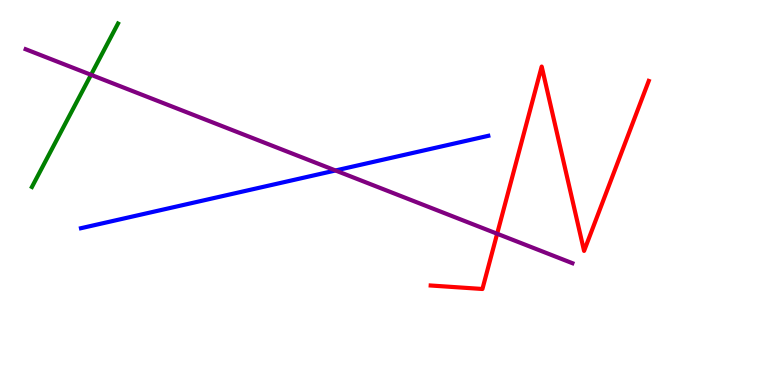[{'lines': ['blue', 'red'], 'intersections': []}, {'lines': ['green', 'red'], 'intersections': []}, {'lines': ['purple', 'red'], 'intersections': [{'x': 6.41, 'y': 3.93}]}, {'lines': ['blue', 'green'], 'intersections': []}, {'lines': ['blue', 'purple'], 'intersections': [{'x': 4.33, 'y': 5.57}]}, {'lines': ['green', 'purple'], 'intersections': [{'x': 1.17, 'y': 8.06}]}]